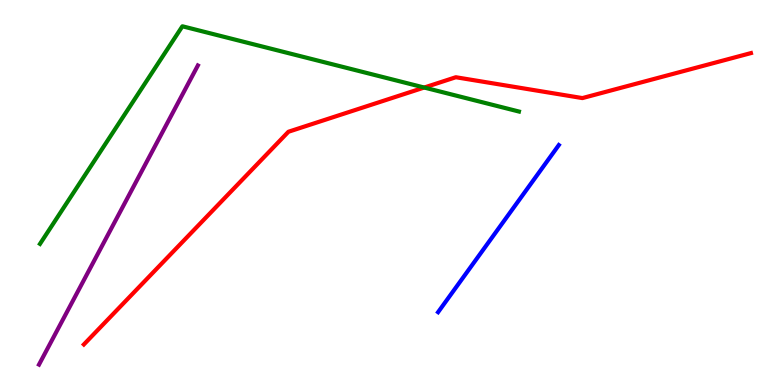[{'lines': ['blue', 'red'], 'intersections': []}, {'lines': ['green', 'red'], 'intersections': [{'x': 5.47, 'y': 7.73}]}, {'lines': ['purple', 'red'], 'intersections': []}, {'lines': ['blue', 'green'], 'intersections': []}, {'lines': ['blue', 'purple'], 'intersections': []}, {'lines': ['green', 'purple'], 'intersections': []}]